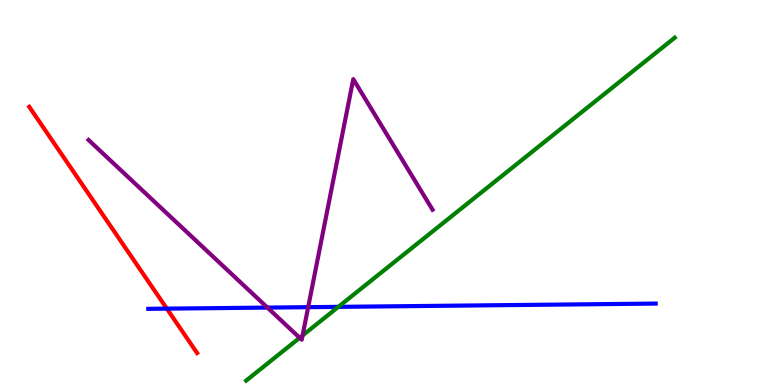[{'lines': ['blue', 'red'], 'intersections': [{'x': 2.15, 'y': 1.98}]}, {'lines': ['green', 'red'], 'intersections': []}, {'lines': ['purple', 'red'], 'intersections': []}, {'lines': ['blue', 'green'], 'intersections': [{'x': 4.37, 'y': 2.03}]}, {'lines': ['blue', 'purple'], 'intersections': [{'x': 3.45, 'y': 2.01}, {'x': 3.98, 'y': 2.02}]}, {'lines': ['green', 'purple'], 'intersections': [{'x': 3.87, 'y': 1.23}, {'x': 3.9, 'y': 1.29}]}]